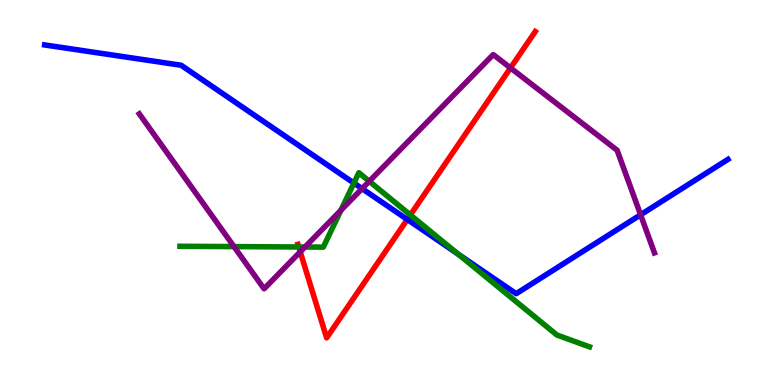[{'lines': ['blue', 'red'], 'intersections': [{'x': 5.26, 'y': 4.3}]}, {'lines': ['green', 'red'], 'intersections': [{'x': 3.85, 'y': 3.58}, {'x': 5.29, 'y': 4.42}]}, {'lines': ['purple', 'red'], 'intersections': [{'x': 3.87, 'y': 3.46}, {'x': 6.59, 'y': 8.24}]}, {'lines': ['blue', 'green'], 'intersections': [{'x': 4.57, 'y': 5.25}, {'x': 5.91, 'y': 3.4}]}, {'lines': ['blue', 'purple'], 'intersections': [{'x': 4.67, 'y': 5.1}, {'x': 8.27, 'y': 4.42}]}, {'lines': ['green', 'purple'], 'intersections': [{'x': 3.02, 'y': 3.59}, {'x': 3.93, 'y': 3.58}, {'x': 4.4, 'y': 4.54}, {'x': 4.76, 'y': 5.29}]}]